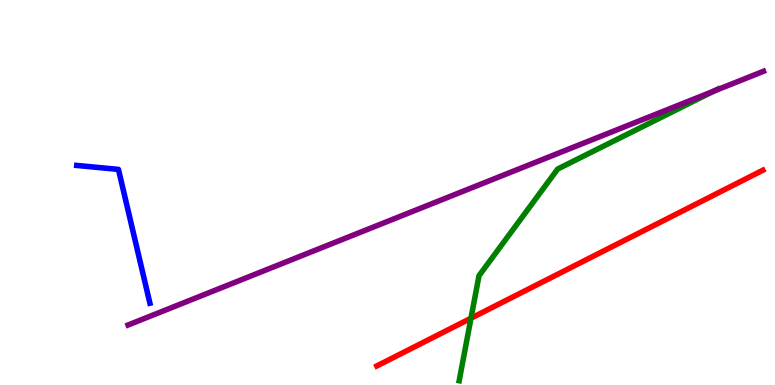[{'lines': ['blue', 'red'], 'intersections': []}, {'lines': ['green', 'red'], 'intersections': [{'x': 6.08, 'y': 1.73}]}, {'lines': ['purple', 'red'], 'intersections': []}, {'lines': ['blue', 'green'], 'intersections': []}, {'lines': ['blue', 'purple'], 'intersections': []}, {'lines': ['green', 'purple'], 'intersections': [{'x': 9.2, 'y': 7.63}]}]